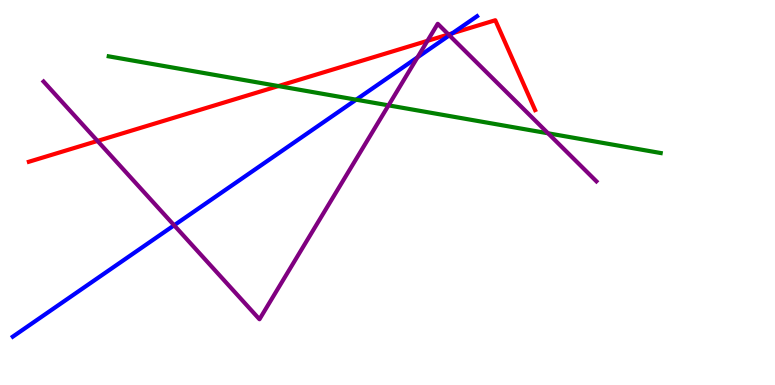[{'lines': ['blue', 'red'], 'intersections': [{'x': 5.84, 'y': 9.14}]}, {'lines': ['green', 'red'], 'intersections': [{'x': 3.59, 'y': 7.76}]}, {'lines': ['purple', 'red'], 'intersections': [{'x': 1.26, 'y': 6.34}, {'x': 5.52, 'y': 8.94}, {'x': 5.79, 'y': 9.1}]}, {'lines': ['blue', 'green'], 'intersections': [{'x': 4.6, 'y': 7.41}]}, {'lines': ['blue', 'purple'], 'intersections': [{'x': 2.25, 'y': 4.15}, {'x': 5.39, 'y': 8.51}, {'x': 5.8, 'y': 9.08}]}, {'lines': ['green', 'purple'], 'intersections': [{'x': 5.01, 'y': 7.26}, {'x': 7.07, 'y': 6.54}]}]